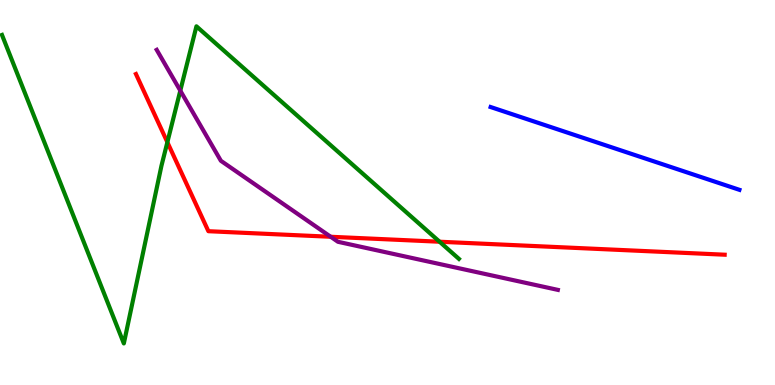[{'lines': ['blue', 'red'], 'intersections': []}, {'lines': ['green', 'red'], 'intersections': [{'x': 2.16, 'y': 6.31}, {'x': 5.67, 'y': 3.72}]}, {'lines': ['purple', 'red'], 'intersections': [{'x': 4.27, 'y': 3.85}]}, {'lines': ['blue', 'green'], 'intersections': []}, {'lines': ['blue', 'purple'], 'intersections': []}, {'lines': ['green', 'purple'], 'intersections': [{'x': 2.33, 'y': 7.65}]}]